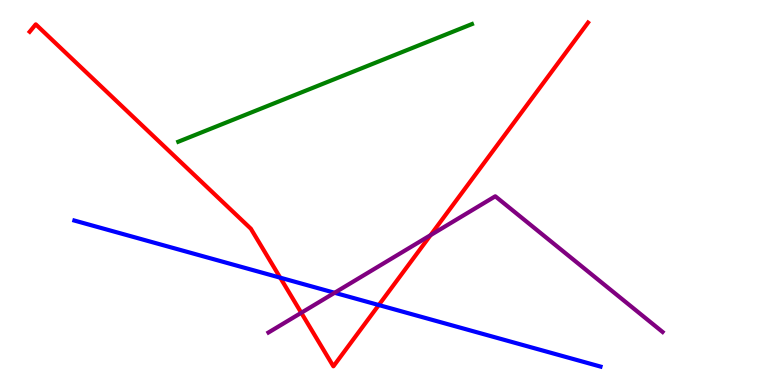[{'lines': ['blue', 'red'], 'intersections': [{'x': 3.62, 'y': 2.79}, {'x': 4.89, 'y': 2.08}]}, {'lines': ['green', 'red'], 'intersections': []}, {'lines': ['purple', 'red'], 'intersections': [{'x': 3.89, 'y': 1.88}, {'x': 5.56, 'y': 3.89}]}, {'lines': ['blue', 'green'], 'intersections': []}, {'lines': ['blue', 'purple'], 'intersections': [{'x': 4.32, 'y': 2.4}]}, {'lines': ['green', 'purple'], 'intersections': []}]